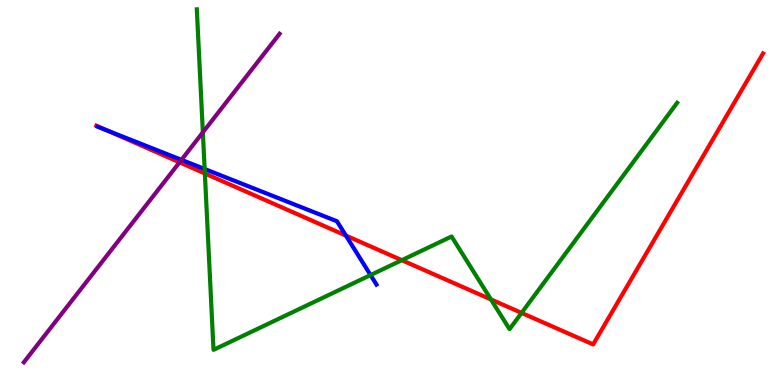[{'lines': ['blue', 'red'], 'intersections': [{'x': 1.39, 'y': 6.61}, {'x': 4.46, 'y': 3.88}]}, {'lines': ['green', 'red'], 'intersections': [{'x': 2.64, 'y': 5.49}, {'x': 5.18, 'y': 3.24}, {'x': 6.33, 'y': 2.22}, {'x': 6.73, 'y': 1.87}]}, {'lines': ['purple', 'red'], 'intersections': [{'x': 2.32, 'y': 5.78}]}, {'lines': ['blue', 'green'], 'intersections': [{'x': 2.64, 'y': 5.61}, {'x': 4.78, 'y': 2.86}]}, {'lines': ['blue', 'purple'], 'intersections': [{'x': 2.34, 'y': 5.85}]}, {'lines': ['green', 'purple'], 'intersections': [{'x': 2.62, 'y': 6.56}]}]